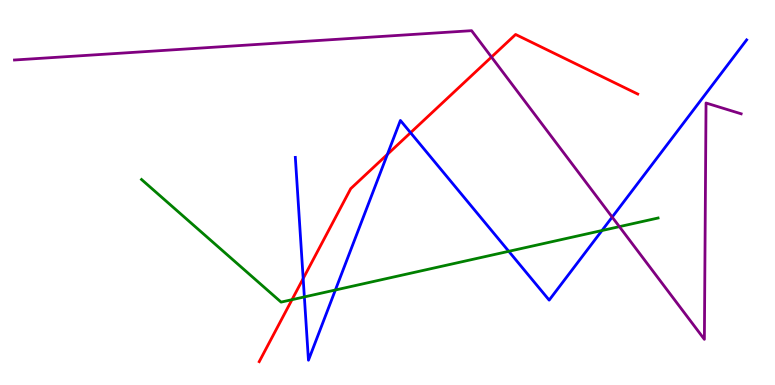[{'lines': ['blue', 'red'], 'intersections': [{'x': 3.91, 'y': 2.76}, {'x': 5.0, 'y': 5.99}, {'x': 5.3, 'y': 6.55}]}, {'lines': ['green', 'red'], 'intersections': [{'x': 3.77, 'y': 2.22}]}, {'lines': ['purple', 'red'], 'intersections': [{'x': 6.34, 'y': 8.52}]}, {'lines': ['blue', 'green'], 'intersections': [{'x': 3.93, 'y': 2.29}, {'x': 4.33, 'y': 2.47}, {'x': 6.56, 'y': 3.47}, {'x': 7.77, 'y': 4.01}]}, {'lines': ['blue', 'purple'], 'intersections': [{'x': 7.9, 'y': 4.36}]}, {'lines': ['green', 'purple'], 'intersections': [{'x': 7.99, 'y': 4.11}]}]